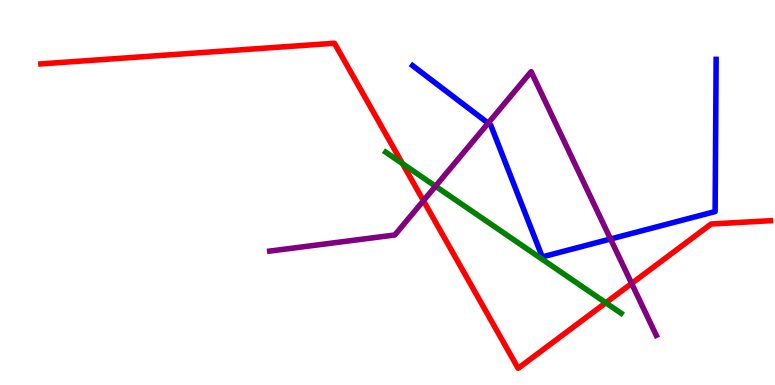[{'lines': ['blue', 'red'], 'intersections': []}, {'lines': ['green', 'red'], 'intersections': [{'x': 5.19, 'y': 5.75}, {'x': 7.82, 'y': 2.14}]}, {'lines': ['purple', 'red'], 'intersections': [{'x': 5.46, 'y': 4.79}, {'x': 8.15, 'y': 2.64}]}, {'lines': ['blue', 'green'], 'intersections': []}, {'lines': ['blue', 'purple'], 'intersections': [{'x': 6.3, 'y': 6.8}, {'x': 7.88, 'y': 3.79}]}, {'lines': ['green', 'purple'], 'intersections': [{'x': 5.62, 'y': 5.16}]}]